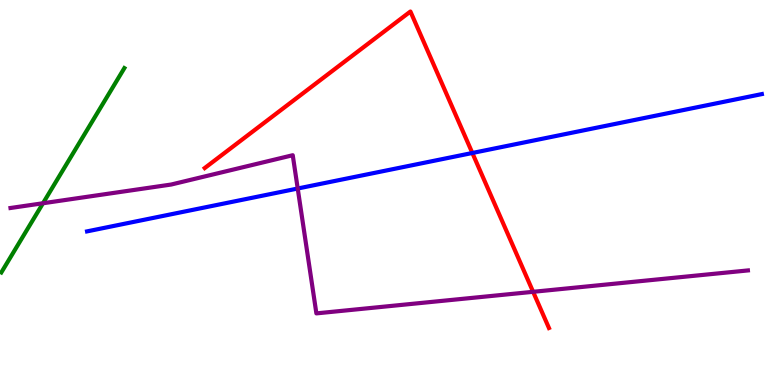[{'lines': ['blue', 'red'], 'intersections': [{'x': 6.09, 'y': 6.03}]}, {'lines': ['green', 'red'], 'intersections': []}, {'lines': ['purple', 'red'], 'intersections': [{'x': 6.88, 'y': 2.42}]}, {'lines': ['blue', 'green'], 'intersections': []}, {'lines': ['blue', 'purple'], 'intersections': [{'x': 3.84, 'y': 5.1}]}, {'lines': ['green', 'purple'], 'intersections': [{'x': 0.555, 'y': 4.72}]}]